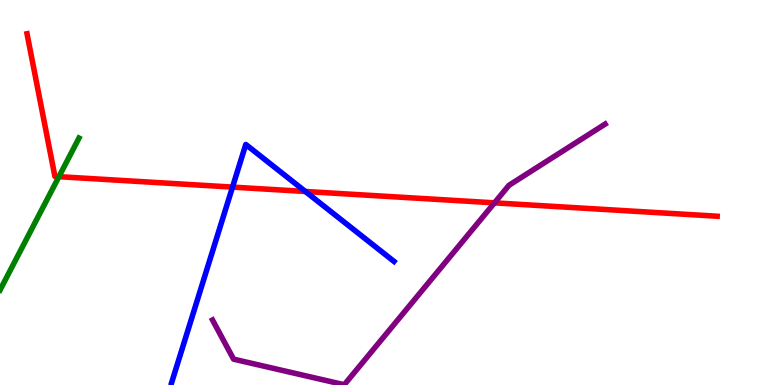[{'lines': ['blue', 'red'], 'intersections': [{'x': 3.0, 'y': 5.14}, {'x': 3.94, 'y': 5.03}]}, {'lines': ['green', 'red'], 'intersections': [{'x': 0.76, 'y': 5.41}]}, {'lines': ['purple', 'red'], 'intersections': [{'x': 6.38, 'y': 4.73}]}, {'lines': ['blue', 'green'], 'intersections': []}, {'lines': ['blue', 'purple'], 'intersections': []}, {'lines': ['green', 'purple'], 'intersections': []}]